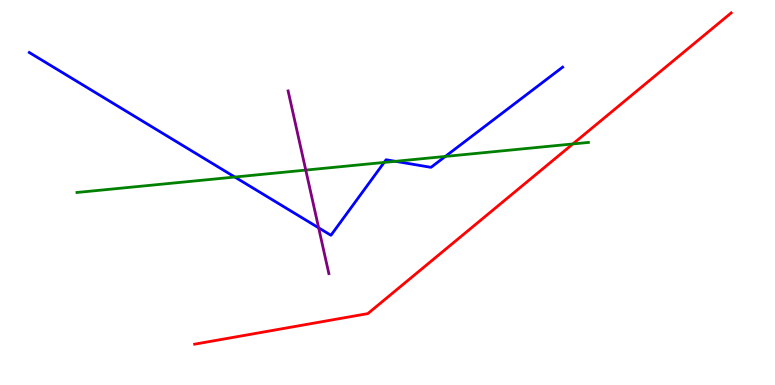[{'lines': ['blue', 'red'], 'intersections': []}, {'lines': ['green', 'red'], 'intersections': [{'x': 7.39, 'y': 6.26}]}, {'lines': ['purple', 'red'], 'intersections': []}, {'lines': ['blue', 'green'], 'intersections': [{'x': 3.03, 'y': 5.4}, {'x': 4.96, 'y': 5.78}, {'x': 5.1, 'y': 5.81}, {'x': 5.75, 'y': 5.94}]}, {'lines': ['blue', 'purple'], 'intersections': [{'x': 4.11, 'y': 4.08}]}, {'lines': ['green', 'purple'], 'intersections': [{'x': 3.95, 'y': 5.58}]}]